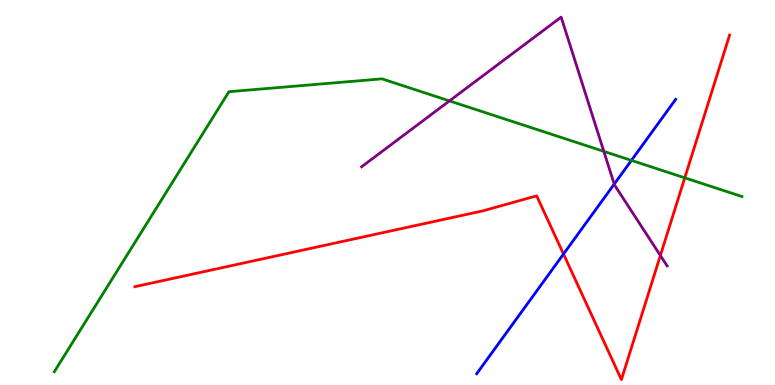[{'lines': ['blue', 'red'], 'intersections': [{'x': 7.27, 'y': 3.4}]}, {'lines': ['green', 'red'], 'intersections': [{'x': 8.84, 'y': 5.38}]}, {'lines': ['purple', 'red'], 'intersections': [{'x': 8.52, 'y': 3.36}]}, {'lines': ['blue', 'green'], 'intersections': [{'x': 8.15, 'y': 5.83}]}, {'lines': ['blue', 'purple'], 'intersections': [{'x': 7.93, 'y': 5.22}]}, {'lines': ['green', 'purple'], 'intersections': [{'x': 5.8, 'y': 7.38}, {'x': 7.79, 'y': 6.07}]}]